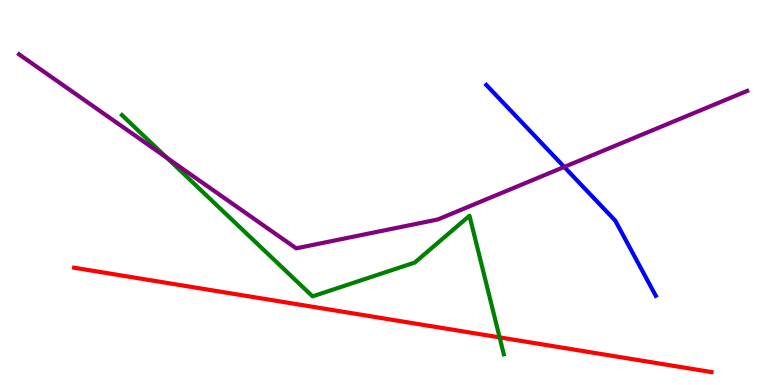[{'lines': ['blue', 'red'], 'intersections': []}, {'lines': ['green', 'red'], 'intersections': [{'x': 6.45, 'y': 1.24}]}, {'lines': ['purple', 'red'], 'intersections': []}, {'lines': ['blue', 'green'], 'intersections': []}, {'lines': ['blue', 'purple'], 'intersections': [{'x': 7.28, 'y': 5.66}]}, {'lines': ['green', 'purple'], 'intersections': [{'x': 2.15, 'y': 5.9}]}]